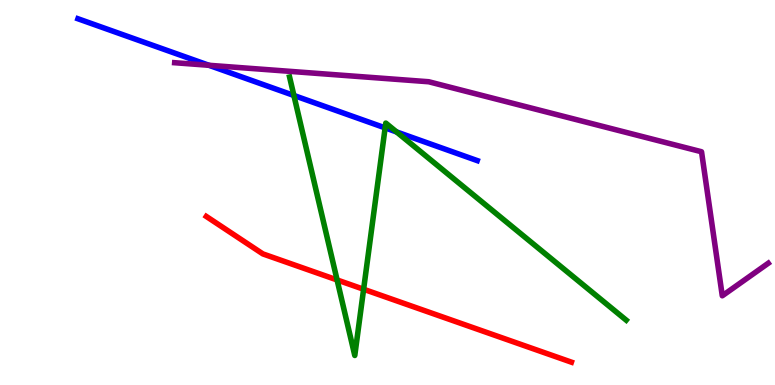[{'lines': ['blue', 'red'], 'intersections': []}, {'lines': ['green', 'red'], 'intersections': [{'x': 4.35, 'y': 2.73}, {'x': 4.69, 'y': 2.49}]}, {'lines': ['purple', 'red'], 'intersections': []}, {'lines': ['blue', 'green'], 'intersections': [{'x': 3.79, 'y': 7.52}, {'x': 4.97, 'y': 6.68}, {'x': 5.12, 'y': 6.57}]}, {'lines': ['blue', 'purple'], 'intersections': [{'x': 2.7, 'y': 8.3}]}, {'lines': ['green', 'purple'], 'intersections': []}]